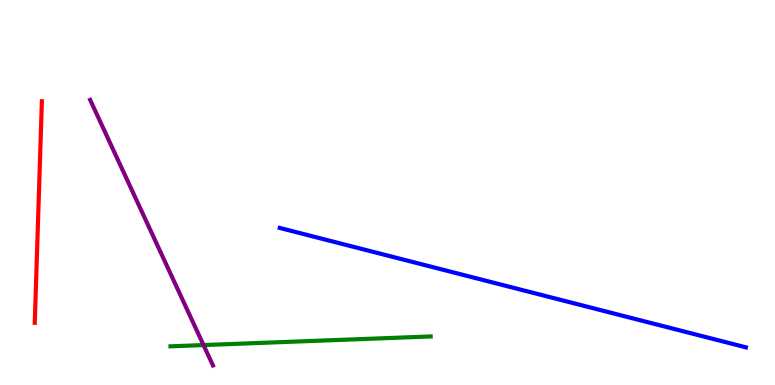[{'lines': ['blue', 'red'], 'intersections': []}, {'lines': ['green', 'red'], 'intersections': []}, {'lines': ['purple', 'red'], 'intersections': []}, {'lines': ['blue', 'green'], 'intersections': []}, {'lines': ['blue', 'purple'], 'intersections': []}, {'lines': ['green', 'purple'], 'intersections': [{'x': 2.63, 'y': 1.04}]}]